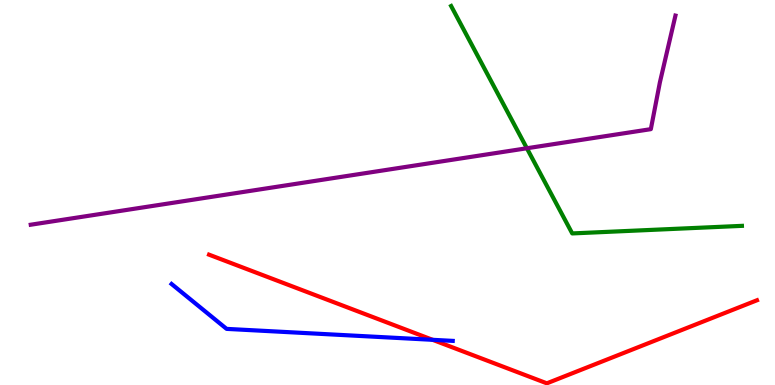[{'lines': ['blue', 'red'], 'intersections': [{'x': 5.58, 'y': 1.17}]}, {'lines': ['green', 'red'], 'intersections': []}, {'lines': ['purple', 'red'], 'intersections': []}, {'lines': ['blue', 'green'], 'intersections': []}, {'lines': ['blue', 'purple'], 'intersections': []}, {'lines': ['green', 'purple'], 'intersections': [{'x': 6.8, 'y': 6.15}]}]